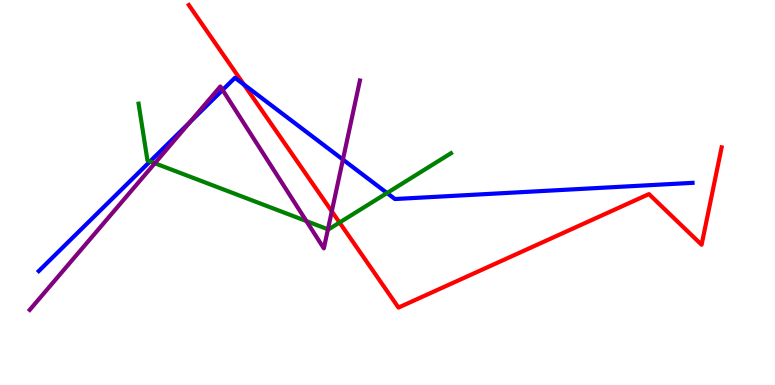[{'lines': ['blue', 'red'], 'intersections': [{'x': 3.15, 'y': 7.8}]}, {'lines': ['green', 'red'], 'intersections': [{'x': 4.38, 'y': 4.22}]}, {'lines': ['purple', 'red'], 'intersections': [{'x': 4.28, 'y': 4.51}]}, {'lines': ['blue', 'green'], 'intersections': [{'x': 1.94, 'y': 5.81}, {'x': 4.99, 'y': 4.99}]}, {'lines': ['blue', 'purple'], 'intersections': [{'x': 2.45, 'y': 6.82}, {'x': 2.87, 'y': 7.66}, {'x': 4.42, 'y': 5.86}]}, {'lines': ['green', 'purple'], 'intersections': [{'x': 2.0, 'y': 5.76}, {'x': 3.95, 'y': 4.26}, {'x': 4.23, 'y': 4.04}]}]